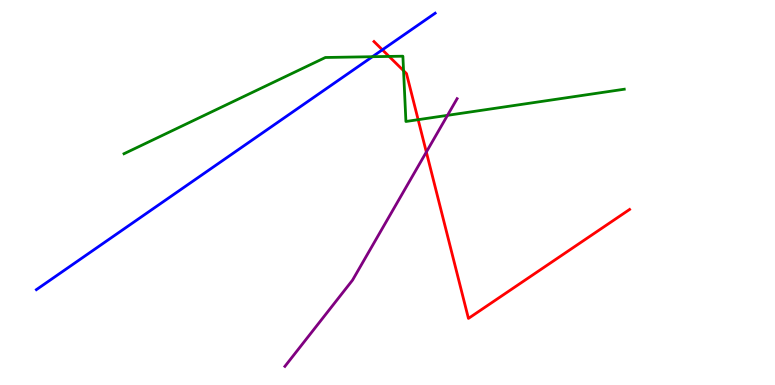[{'lines': ['blue', 'red'], 'intersections': [{'x': 4.93, 'y': 8.71}]}, {'lines': ['green', 'red'], 'intersections': [{'x': 5.02, 'y': 8.53}, {'x': 5.21, 'y': 8.16}, {'x': 5.4, 'y': 6.89}]}, {'lines': ['purple', 'red'], 'intersections': [{'x': 5.5, 'y': 6.05}]}, {'lines': ['blue', 'green'], 'intersections': [{'x': 4.81, 'y': 8.53}]}, {'lines': ['blue', 'purple'], 'intersections': []}, {'lines': ['green', 'purple'], 'intersections': [{'x': 5.77, 'y': 7.0}]}]